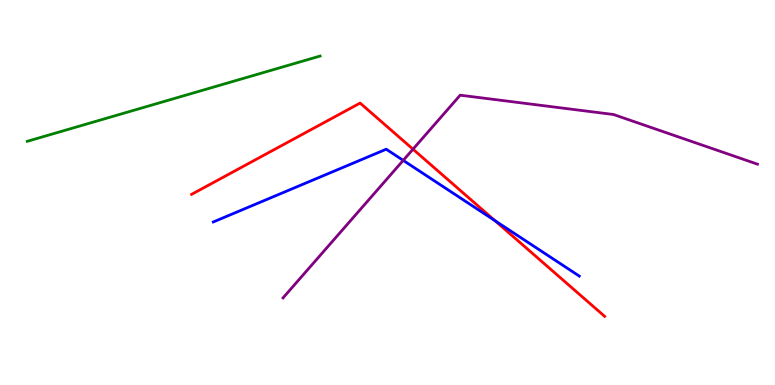[{'lines': ['blue', 'red'], 'intersections': [{'x': 6.39, 'y': 4.27}]}, {'lines': ['green', 'red'], 'intersections': []}, {'lines': ['purple', 'red'], 'intersections': [{'x': 5.33, 'y': 6.12}]}, {'lines': ['blue', 'green'], 'intersections': []}, {'lines': ['blue', 'purple'], 'intersections': [{'x': 5.2, 'y': 5.83}]}, {'lines': ['green', 'purple'], 'intersections': []}]